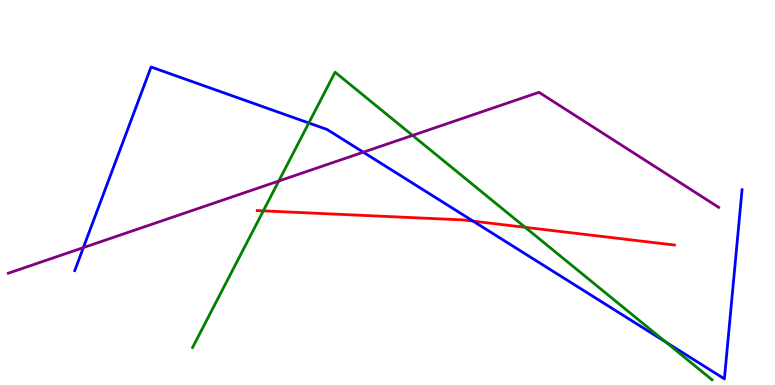[{'lines': ['blue', 'red'], 'intersections': [{'x': 6.11, 'y': 4.26}]}, {'lines': ['green', 'red'], 'intersections': [{'x': 3.4, 'y': 4.52}, {'x': 6.78, 'y': 4.1}]}, {'lines': ['purple', 'red'], 'intersections': []}, {'lines': ['blue', 'green'], 'intersections': [{'x': 3.98, 'y': 6.81}, {'x': 8.59, 'y': 1.11}]}, {'lines': ['blue', 'purple'], 'intersections': [{'x': 1.08, 'y': 3.57}, {'x': 4.69, 'y': 6.05}]}, {'lines': ['green', 'purple'], 'intersections': [{'x': 3.6, 'y': 5.3}, {'x': 5.32, 'y': 6.48}]}]